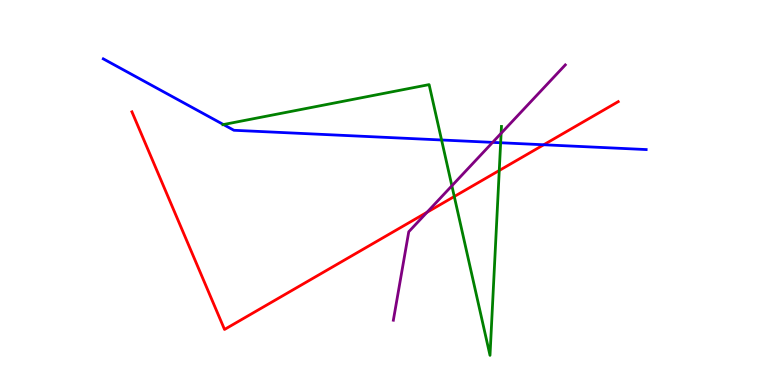[{'lines': ['blue', 'red'], 'intersections': [{'x': 7.02, 'y': 6.24}]}, {'lines': ['green', 'red'], 'intersections': [{'x': 5.86, 'y': 4.9}, {'x': 6.44, 'y': 5.57}]}, {'lines': ['purple', 'red'], 'intersections': [{'x': 5.51, 'y': 4.49}]}, {'lines': ['blue', 'green'], 'intersections': [{'x': 2.88, 'y': 6.77}, {'x': 5.7, 'y': 6.36}, {'x': 6.46, 'y': 6.29}]}, {'lines': ['blue', 'purple'], 'intersections': [{'x': 6.36, 'y': 6.3}]}, {'lines': ['green', 'purple'], 'intersections': [{'x': 5.83, 'y': 5.17}, {'x': 6.47, 'y': 6.54}]}]